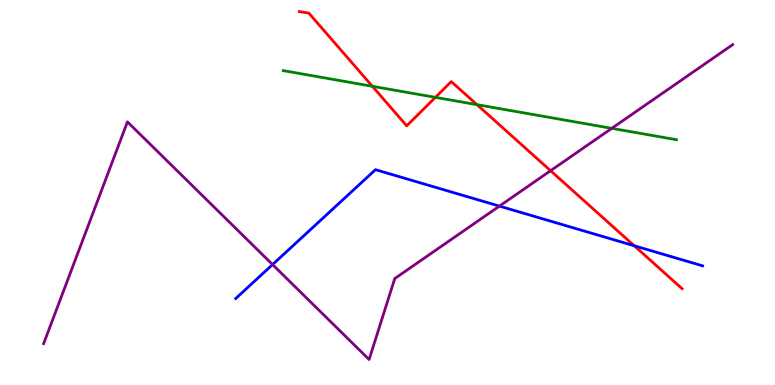[{'lines': ['blue', 'red'], 'intersections': [{'x': 8.18, 'y': 3.62}]}, {'lines': ['green', 'red'], 'intersections': [{'x': 4.8, 'y': 7.76}, {'x': 5.62, 'y': 7.47}, {'x': 6.15, 'y': 7.28}]}, {'lines': ['purple', 'red'], 'intersections': [{'x': 7.1, 'y': 5.57}]}, {'lines': ['blue', 'green'], 'intersections': []}, {'lines': ['blue', 'purple'], 'intersections': [{'x': 3.52, 'y': 3.13}, {'x': 6.44, 'y': 4.65}]}, {'lines': ['green', 'purple'], 'intersections': [{'x': 7.89, 'y': 6.67}]}]